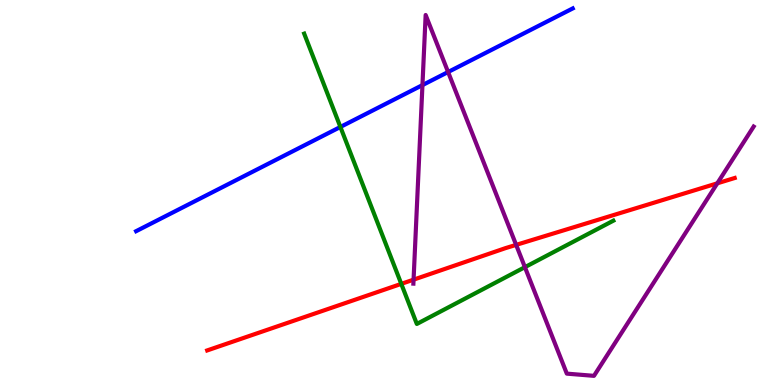[{'lines': ['blue', 'red'], 'intersections': []}, {'lines': ['green', 'red'], 'intersections': [{'x': 5.18, 'y': 2.63}]}, {'lines': ['purple', 'red'], 'intersections': [{'x': 5.34, 'y': 2.74}, {'x': 6.66, 'y': 3.64}, {'x': 9.26, 'y': 5.24}]}, {'lines': ['blue', 'green'], 'intersections': [{'x': 4.39, 'y': 6.7}]}, {'lines': ['blue', 'purple'], 'intersections': [{'x': 5.45, 'y': 7.79}, {'x': 5.78, 'y': 8.13}]}, {'lines': ['green', 'purple'], 'intersections': [{'x': 6.77, 'y': 3.06}]}]